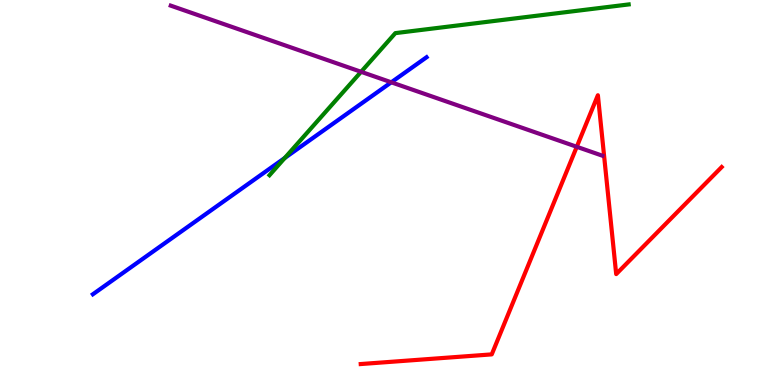[{'lines': ['blue', 'red'], 'intersections': []}, {'lines': ['green', 'red'], 'intersections': []}, {'lines': ['purple', 'red'], 'intersections': [{'x': 7.44, 'y': 6.19}]}, {'lines': ['blue', 'green'], 'intersections': [{'x': 3.67, 'y': 5.9}]}, {'lines': ['blue', 'purple'], 'intersections': [{'x': 5.05, 'y': 7.86}]}, {'lines': ['green', 'purple'], 'intersections': [{'x': 4.66, 'y': 8.13}]}]